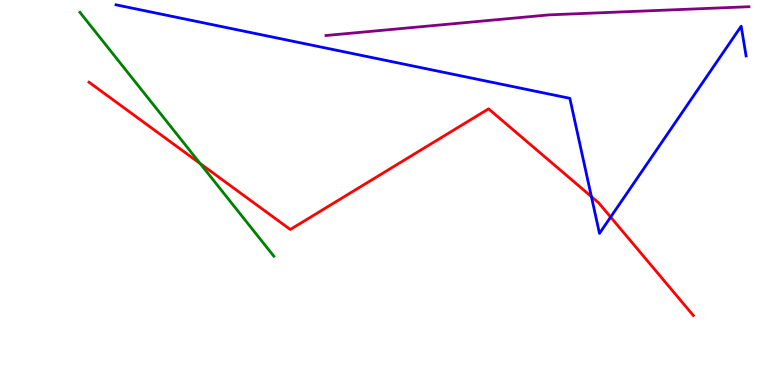[{'lines': ['blue', 'red'], 'intersections': [{'x': 7.63, 'y': 4.89}, {'x': 7.88, 'y': 4.36}]}, {'lines': ['green', 'red'], 'intersections': [{'x': 2.58, 'y': 5.75}]}, {'lines': ['purple', 'red'], 'intersections': []}, {'lines': ['blue', 'green'], 'intersections': []}, {'lines': ['blue', 'purple'], 'intersections': []}, {'lines': ['green', 'purple'], 'intersections': []}]